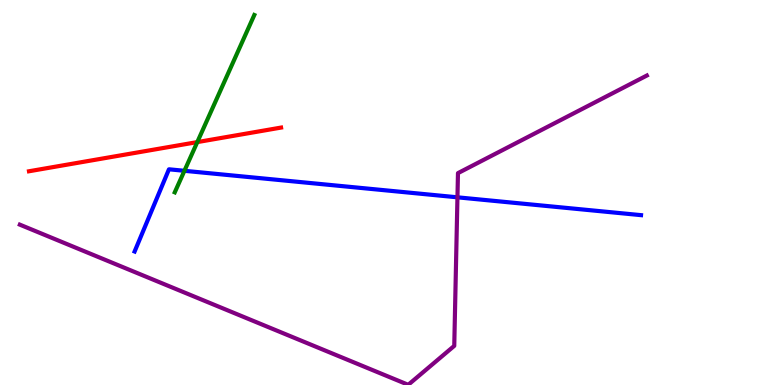[{'lines': ['blue', 'red'], 'intersections': []}, {'lines': ['green', 'red'], 'intersections': [{'x': 2.55, 'y': 6.31}]}, {'lines': ['purple', 'red'], 'intersections': []}, {'lines': ['blue', 'green'], 'intersections': [{'x': 2.38, 'y': 5.56}]}, {'lines': ['blue', 'purple'], 'intersections': [{'x': 5.9, 'y': 4.87}]}, {'lines': ['green', 'purple'], 'intersections': []}]